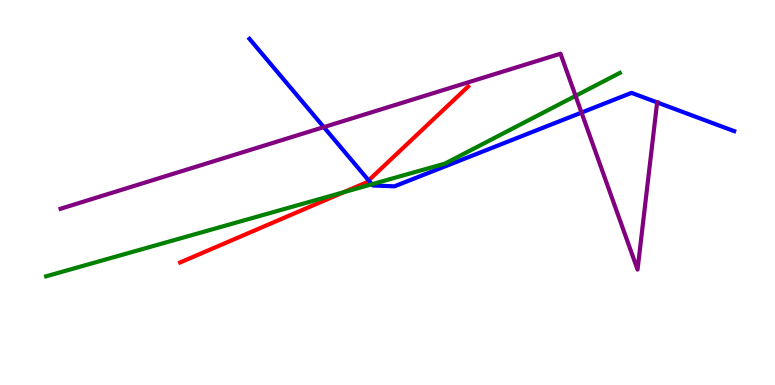[{'lines': ['blue', 'red'], 'intersections': [{'x': 4.76, 'y': 5.31}]}, {'lines': ['green', 'red'], 'intersections': [{'x': 4.44, 'y': 5.01}]}, {'lines': ['purple', 'red'], 'intersections': []}, {'lines': ['blue', 'green'], 'intersections': [{'x': 4.8, 'y': 5.21}]}, {'lines': ['blue', 'purple'], 'intersections': [{'x': 4.18, 'y': 6.7}, {'x': 7.5, 'y': 7.08}, {'x': 8.48, 'y': 7.34}]}, {'lines': ['green', 'purple'], 'intersections': [{'x': 7.43, 'y': 7.51}]}]